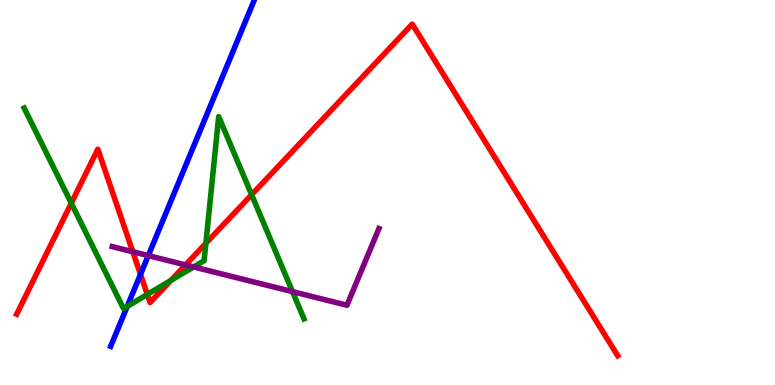[{'lines': ['blue', 'red'], 'intersections': [{'x': 1.81, 'y': 2.87}]}, {'lines': ['green', 'red'], 'intersections': [{'x': 0.92, 'y': 4.72}, {'x': 1.9, 'y': 2.35}, {'x': 2.21, 'y': 2.72}, {'x': 2.66, 'y': 3.68}, {'x': 3.25, 'y': 4.94}]}, {'lines': ['purple', 'red'], 'intersections': [{'x': 1.71, 'y': 3.46}, {'x': 2.39, 'y': 3.12}]}, {'lines': ['blue', 'green'], 'intersections': [{'x': 1.64, 'y': 2.04}]}, {'lines': ['blue', 'purple'], 'intersections': [{'x': 1.91, 'y': 3.36}]}, {'lines': ['green', 'purple'], 'intersections': [{'x': 2.5, 'y': 3.07}, {'x': 3.77, 'y': 2.42}]}]